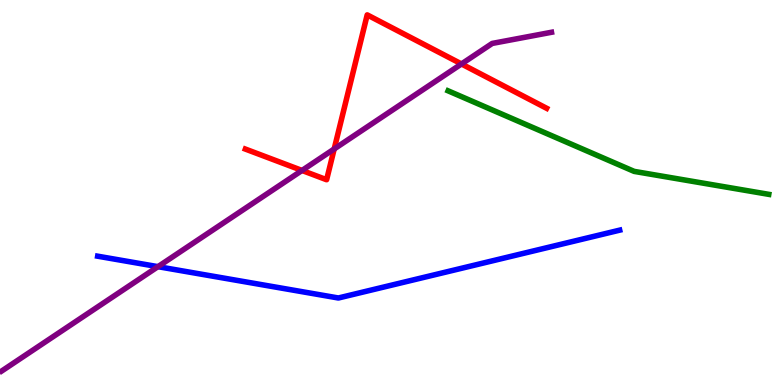[{'lines': ['blue', 'red'], 'intersections': []}, {'lines': ['green', 'red'], 'intersections': []}, {'lines': ['purple', 'red'], 'intersections': [{'x': 3.9, 'y': 5.57}, {'x': 4.31, 'y': 6.13}, {'x': 5.95, 'y': 8.34}]}, {'lines': ['blue', 'green'], 'intersections': []}, {'lines': ['blue', 'purple'], 'intersections': [{'x': 2.04, 'y': 3.07}]}, {'lines': ['green', 'purple'], 'intersections': []}]